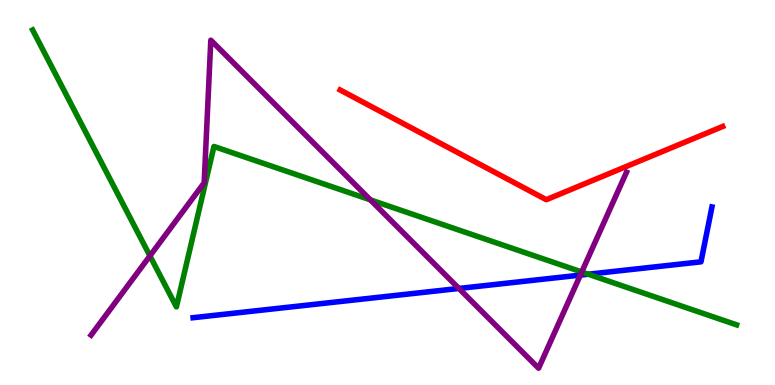[{'lines': ['blue', 'red'], 'intersections': []}, {'lines': ['green', 'red'], 'intersections': []}, {'lines': ['purple', 'red'], 'intersections': []}, {'lines': ['blue', 'green'], 'intersections': [{'x': 7.59, 'y': 2.88}]}, {'lines': ['blue', 'purple'], 'intersections': [{'x': 5.92, 'y': 2.51}, {'x': 7.49, 'y': 2.85}]}, {'lines': ['green', 'purple'], 'intersections': [{'x': 1.93, 'y': 3.35}, {'x': 4.78, 'y': 4.81}, {'x': 7.51, 'y': 2.94}]}]